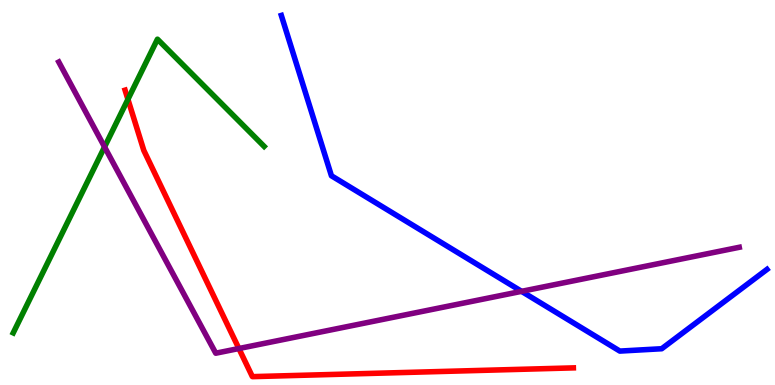[{'lines': ['blue', 'red'], 'intersections': []}, {'lines': ['green', 'red'], 'intersections': [{'x': 1.65, 'y': 7.42}]}, {'lines': ['purple', 'red'], 'intersections': [{'x': 3.08, 'y': 0.947}]}, {'lines': ['blue', 'green'], 'intersections': []}, {'lines': ['blue', 'purple'], 'intersections': [{'x': 6.73, 'y': 2.43}]}, {'lines': ['green', 'purple'], 'intersections': [{'x': 1.35, 'y': 6.18}]}]